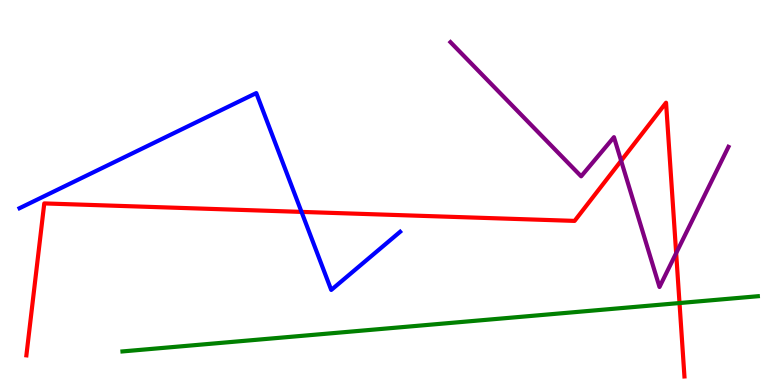[{'lines': ['blue', 'red'], 'intersections': [{'x': 3.89, 'y': 4.5}]}, {'lines': ['green', 'red'], 'intersections': [{'x': 8.77, 'y': 2.13}]}, {'lines': ['purple', 'red'], 'intersections': [{'x': 8.01, 'y': 5.82}, {'x': 8.72, 'y': 3.43}]}, {'lines': ['blue', 'green'], 'intersections': []}, {'lines': ['blue', 'purple'], 'intersections': []}, {'lines': ['green', 'purple'], 'intersections': []}]